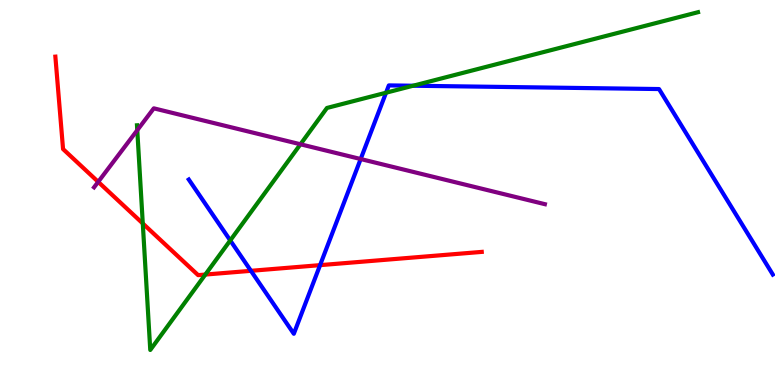[{'lines': ['blue', 'red'], 'intersections': [{'x': 3.24, 'y': 2.97}, {'x': 4.13, 'y': 3.11}]}, {'lines': ['green', 'red'], 'intersections': [{'x': 1.84, 'y': 4.2}, {'x': 2.65, 'y': 2.87}]}, {'lines': ['purple', 'red'], 'intersections': [{'x': 1.27, 'y': 5.28}]}, {'lines': ['blue', 'green'], 'intersections': [{'x': 2.97, 'y': 3.76}, {'x': 4.98, 'y': 7.59}, {'x': 5.33, 'y': 7.77}]}, {'lines': ['blue', 'purple'], 'intersections': [{'x': 4.65, 'y': 5.87}]}, {'lines': ['green', 'purple'], 'intersections': [{'x': 1.77, 'y': 6.62}, {'x': 3.88, 'y': 6.25}]}]